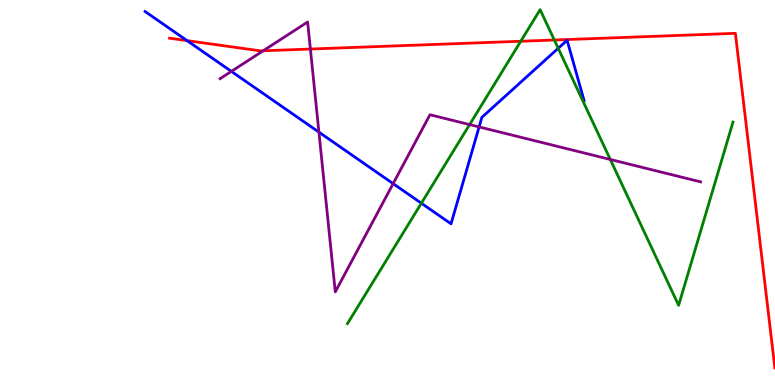[{'lines': ['blue', 'red'], 'intersections': [{'x': 2.41, 'y': 8.94}]}, {'lines': ['green', 'red'], 'intersections': [{'x': 6.72, 'y': 8.93}, {'x': 7.15, 'y': 8.96}]}, {'lines': ['purple', 'red'], 'intersections': [{'x': 3.4, 'y': 8.68}, {'x': 4.01, 'y': 8.73}]}, {'lines': ['blue', 'green'], 'intersections': [{'x': 5.44, 'y': 4.72}, {'x': 7.2, 'y': 8.75}]}, {'lines': ['blue', 'purple'], 'intersections': [{'x': 2.99, 'y': 8.15}, {'x': 4.12, 'y': 6.57}, {'x': 5.07, 'y': 5.23}, {'x': 6.18, 'y': 6.7}]}, {'lines': ['green', 'purple'], 'intersections': [{'x': 6.06, 'y': 6.76}, {'x': 7.87, 'y': 5.86}]}]